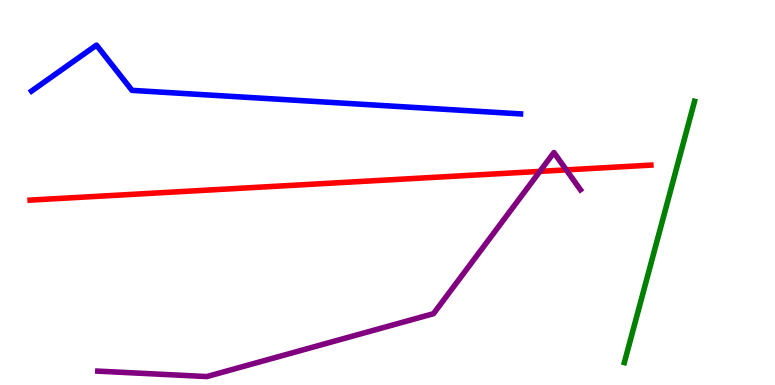[{'lines': ['blue', 'red'], 'intersections': []}, {'lines': ['green', 'red'], 'intersections': []}, {'lines': ['purple', 'red'], 'intersections': [{'x': 6.97, 'y': 5.55}, {'x': 7.31, 'y': 5.59}]}, {'lines': ['blue', 'green'], 'intersections': []}, {'lines': ['blue', 'purple'], 'intersections': []}, {'lines': ['green', 'purple'], 'intersections': []}]